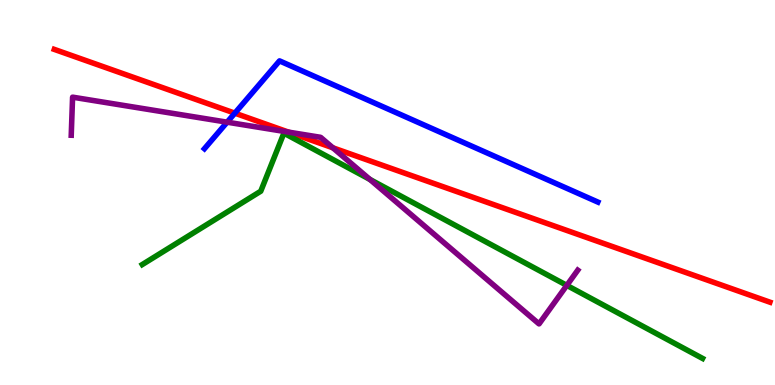[{'lines': ['blue', 'red'], 'intersections': [{'x': 3.03, 'y': 7.06}]}, {'lines': ['green', 'red'], 'intersections': []}, {'lines': ['purple', 'red'], 'intersections': [{'x': 3.72, 'y': 6.57}, {'x': 4.3, 'y': 6.16}]}, {'lines': ['blue', 'green'], 'intersections': []}, {'lines': ['blue', 'purple'], 'intersections': [{'x': 2.93, 'y': 6.83}]}, {'lines': ['green', 'purple'], 'intersections': [{'x': 4.77, 'y': 5.34}, {'x': 7.31, 'y': 2.59}]}]